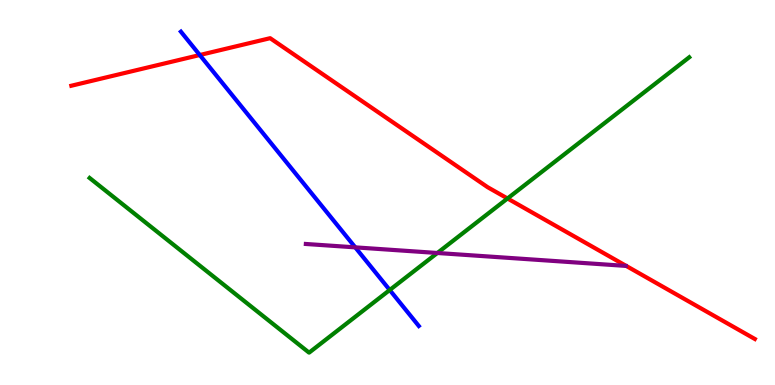[{'lines': ['blue', 'red'], 'intersections': [{'x': 2.58, 'y': 8.57}]}, {'lines': ['green', 'red'], 'intersections': [{'x': 6.55, 'y': 4.84}]}, {'lines': ['purple', 'red'], 'intersections': []}, {'lines': ['blue', 'green'], 'intersections': [{'x': 5.03, 'y': 2.47}]}, {'lines': ['blue', 'purple'], 'intersections': [{'x': 4.58, 'y': 3.58}]}, {'lines': ['green', 'purple'], 'intersections': [{'x': 5.64, 'y': 3.43}]}]